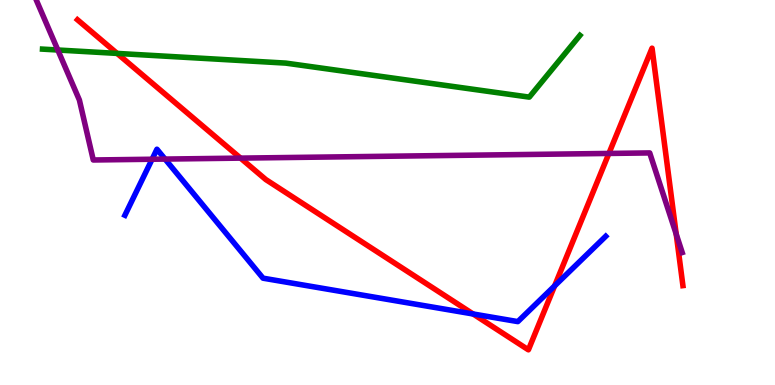[{'lines': ['blue', 'red'], 'intersections': [{'x': 6.1, 'y': 1.84}, {'x': 7.16, 'y': 2.57}]}, {'lines': ['green', 'red'], 'intersections': [{'x': 1.51, 'y': 8.61}]}, {'lines': ['purple', 'red'], 'intersections': [{'x': 3.1, 'y': 5.89}, {'x': 7.86, 'y': 6.01}, {'x': 8.73, 'y': 3.92}]}, {'lines': ['blue', 'green'], 'intersections': []}, {'lines': ['blue', 'purple'], 'intersections': [{'x': 1.96, 'y': 5.86}, {'x': 2.13, 'y': 5.87}]}, {'lines': ['green', 'purple'], 'intersections': [{'x': 0.746, 'y': 8.7}]}]